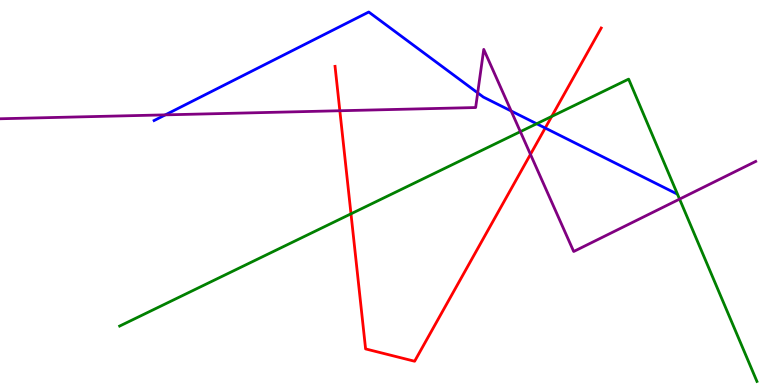[{'lines': ['blue', 'red'], 'intersections': [{'x': 7.03, 'y': 6.67}]}, {'lines': ['green', 'red'], 'intersections': [{'x': 4.53, 'y': 4.45}, {'x': 7.12, 'y': 6.98}]}, {'lines': ['purple', 'red'], 'intersections': [{'x': 4.39, 'y': 7.12}, {'x': 6.84, 'y': 5.99}]}, {'lines': ['blue', 'green'], 'intersections': [{'x': 6.92, 'y': 6.79}]}, {'lines': ['blue', 'purple'], 'intersections': [{'x': 2.13, 'y': 7.02}, {'x': 6.16, 'y': 7.59}, {'x': 6.6, 'y': 7.12}]}, {'lines': ['green', 'purple'], 'intersections': [{'x': 6.71, 'y': 6.58}, {'x': 8.77, 'y': 4.83}]}]